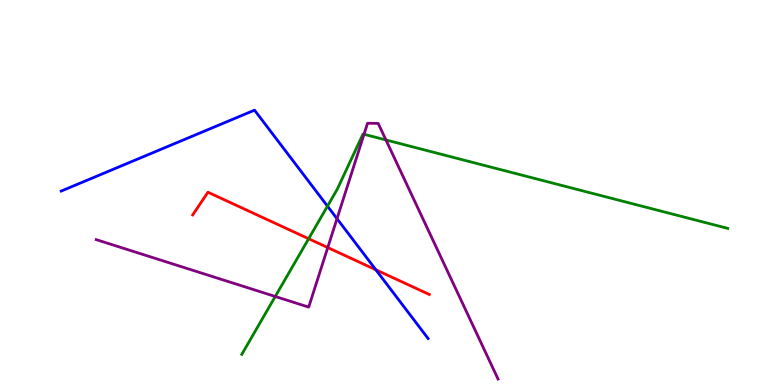[{'lines': ['blue', 'red'], 'intersections': [{'x': 4.85, 'y': 2.99}]}, {'lines': ['green', 'red'], 'intersections': [{'x': 3.98, 'y': 3.8}]}, {'lines': ['purple', 'red'], 'intersections': [{'x': 4.23, 'y': 3.57}]}, {'lines': ['blue', 'green'], 'intersections': [{'x': 4.23, 'y': 4.65}]}, {'lines': ['blue', 'purple'], 'intersections': [{'x': 4.35, 'y': 4.32}]}, {'lines': ['green', 'purple'], 'intersections': [{'x': 3.55, 'y': 2.3}, {'x': 4.7, 'y': 6.51}, {'x': 4.98, 'y': 6.36}]}]